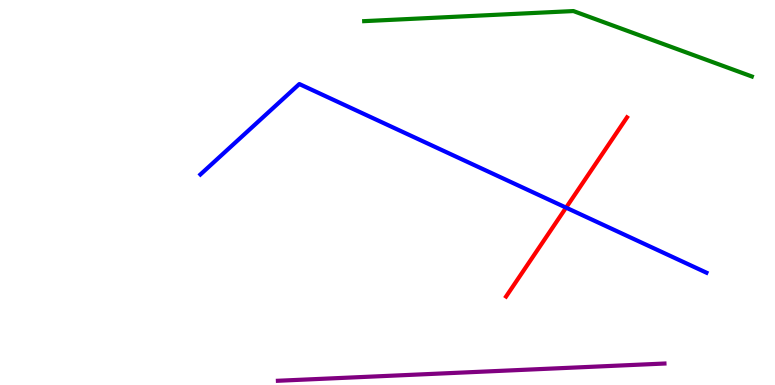[{'lines': ['blue', 'red'], 'intersections': [{'x': 7.3, 'y': 4.61}]}, {'lines': ['green', 'red'], 'intersections': []}, {'lines': ['purple', 'red'], 'intersections': []}, {'lines': ['blue', 'green'], 'intersections': []}, {'lines': ['blue', 'purple'], 'intersections': []}, {'lines': ['green', 'purple'], 'intersections': []}]